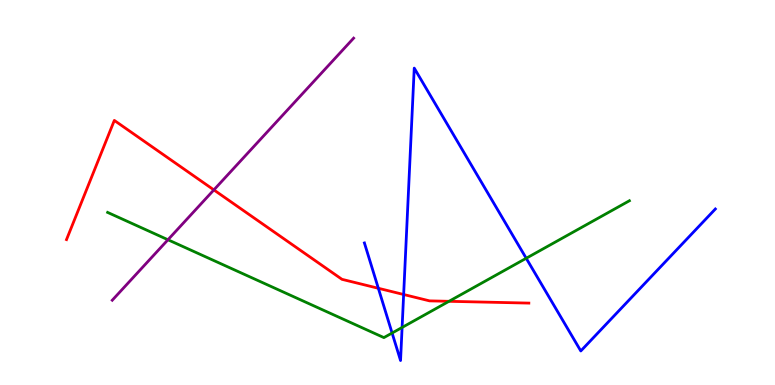[{'lines': ['blue', 'red'], 'intersections': [{'x': 4.88, 'y': 2.51}, {'x': 5.21, 'y': 2.35}]}, {'lines': ['green', 'red'], 'intersections': [{'x': 5.79, 'y': 2.17}]}, {'lines': ['purple', 'red'], 'intersections': [{'x': 2.76, 'y': 5.07}]}, {'lines': ['blue', 'green'], 'intersections': [{'x': 5.06, 'y': 1.35}, {'x': 5.19, 'y': 1.49}, {'x': 6.79, 'y': 3.29}]}, {'lines': ['blue', 'purple'], 'intersections': []}, {'lines': ['green', 'purple'], 'intersections': [{'x': 2.17, 'y': 3.77}]}]